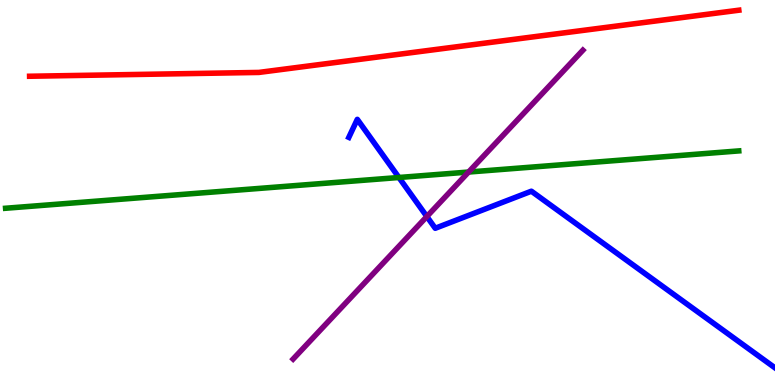[{'lines': ['blue', 'red'], 'intersections': []}, {'lines': ['green', 'red'], 'intersections': []}, {'lines': ['purple', 'red'], 'intersections': []}, {'lines': ['blue', 'green'], 'intersections': [{'x': 5.15, 'y': 5.39}]}, {'lines': ['blue', 'purple'], 'intersections': [{'x': 5.51, 'y': 4.38}]}, {'lines': ['green', 'purple'], 'intersections': [{'x': 6.05, 'y': 5.53}]}]